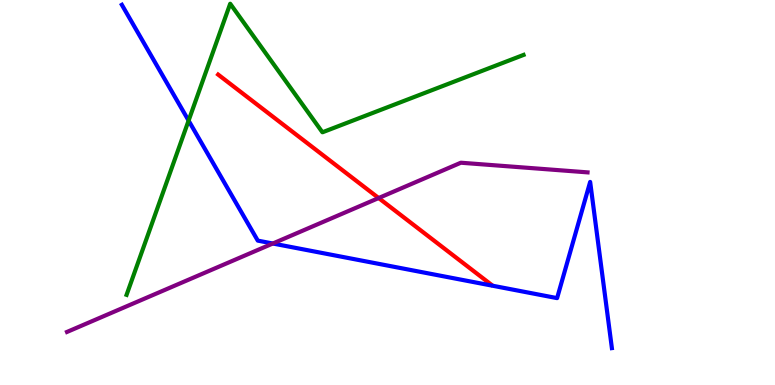[{'lines': ['blue', 'red'], 'intersections': []}, {'lines': ['green', 'red'], 'intersections': []}, {'lines': ['purple', 'red'], 'intersections': [{'x': 4.89, 'y': 4.86}]}, {'lines': ['blue', 'green'], 'intersections': [{'x': 2.43, 'y': 6.87}]}, {'lines': ['blue', 'purple'], 'intersections': [{'x': 3.52, 'y': 3.68}]}, {'lines': ['green', 'purple'], 'intersections': []}]